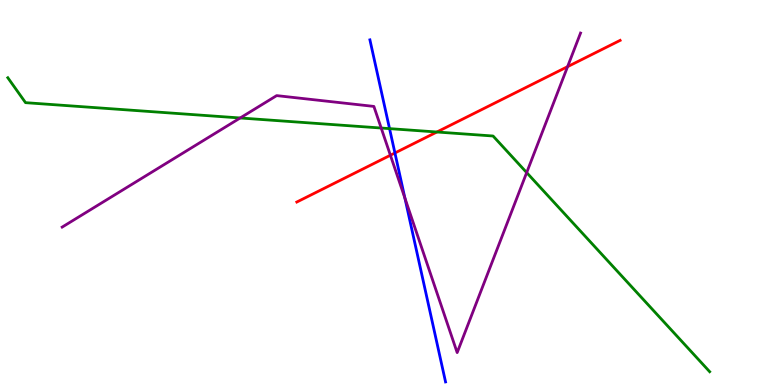[{'lines': ['blue', 'red'], 'intersections': [{'x': 5.1, 'y': 6.03}]}, {'lines': ['green', 'red'], 'intersections': [{'x': 5.64, 'y': 6.57}]}, {'lines': ['purple', 'red'], 'intersections': [{'x': 5.04, 'y': 5.97}, {'x': 7.32, 'y': 8.27}]}, {'lines': ['blue', 'green'], 'intersections': [{'x': 5.03, 'y': 6.66}]}, {'lines': ['blue', 'purple'], 'intersections': [{'x': 5.22, 'y': 4.85}]}, {'lines': ['green', 'purple'], 'intersections': [{'x': 3.1, 'y': 6.94}, {'x': 4.92, 'y': 6.67}, {'x': 6.8, 'y': 5.52}]}]